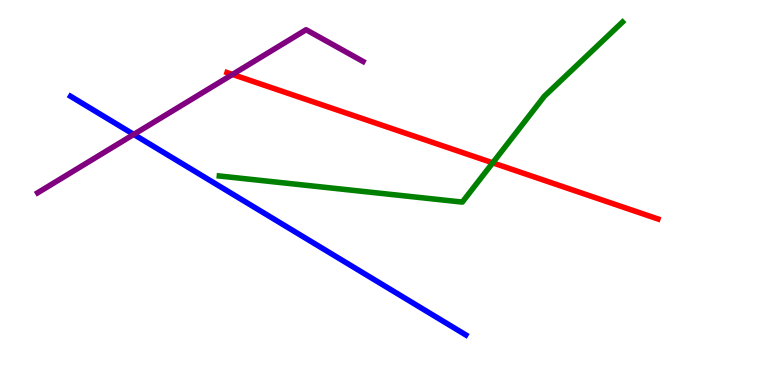[{'lines': ['blue', 'red'], 'intersections': []}, {'lines': ['green', 'red'], 'intersections': [{'x': 6.36, 'y': 5.77}]}, {'lines': ['purple', 'red'], 'intersections': [{'x': 3.0, 'y': 8.07}]}, {'lines': ['blue', 'green'], 'intersections': []}, {'lines': ['blue', 'purple'], 'intersections': [{'x': 1.73, 'y': 6.51}]}, {'lines': ['green', 'purple'], 'intersections': []}]